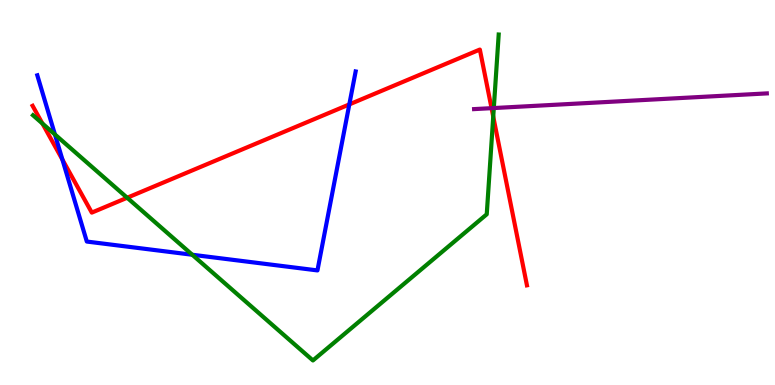[{'lines': ['blue', 'red'], 'intersections': [{'x': 0.805, 'y': 5.85}, {'x': 4.51, 'y': 7.29}]}, {'lines': ['green', 'red'], 'intersections': [{'x': 0.547, 'y': 6.79}, {'x': 1.64, 'y': 4.86}, {'x': 6.36, 'y': 6.97}]}, {'lines': ['purple', 'red'], 'intersections': [{'x': 6.34, 'y': 7.19}]}, {'lines': ['blue', 'green'], 'intersections': [{'x': 0.709, 'y': 6.51}, {'x': 2.48, 'y': 3.38}]}, {'lines': ['blue', 'purple'], 'intersections': []}, {'lines': ['green', 'purple'], 'intersections': [{'x': 6.37, 'y': 7.19}]}]